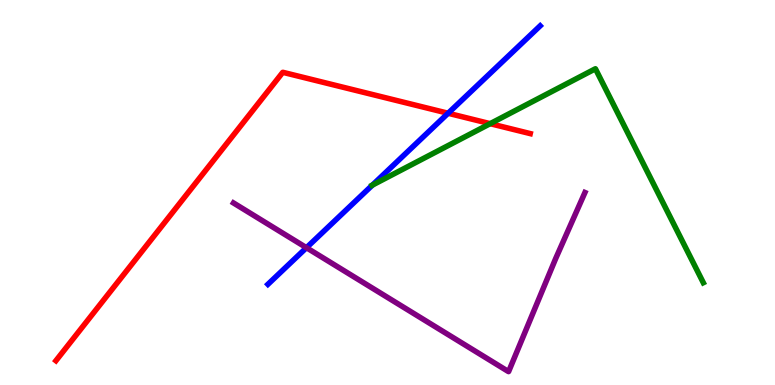[{'lines': ['blue', 'red'], 'intersections': [{'x': 5.78, 'y': 7.06}]}, {'lines': ['green', 'red'], 'intersections': [{'x': 6.32, 'y': 6.79}]}, {'lines': ['purple', 'red'], 'intersections': []}, {'lines': ['blue', 'green'], 'intersections': [{'x': 4.81, 'y': 5.19}]}, {'lines': ['blue', 'purple'], 'intersections': [{'x': 3.95, 'y': 3.57}]}, {'lines': ['green', 'purple'], 'intersections': []}]